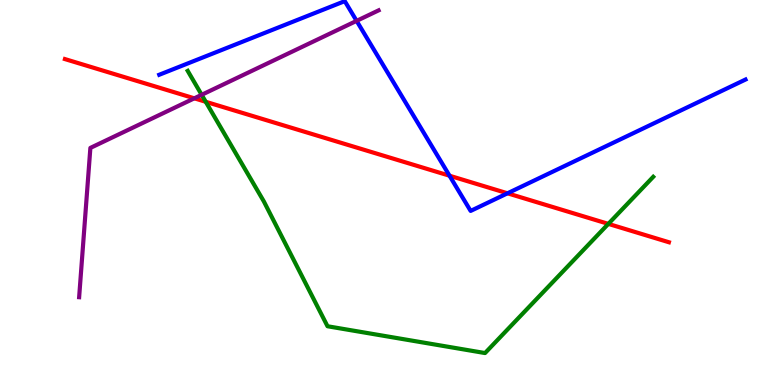[{'lines': ['blue', 'red'], 'intersections': [{'x': 5.8, 'y': 5.44}, {'x': 6.55, 'y': 4.98}]}, {'lines': ['green', 'red'], 'intersections': [{'x': 2.65, 'y': 7.36}, {'x': 7.85, 'y': 4.19}]}, {'lines': ['purple', 'red'], 'intersections': [{'x': 2.51, 'y': 7.45}]}, {'lines': ['blue', 'green'], 'intersections': []}, {'lines': ['blue', 'purple'], 'intersections': [{'x': 4.6, 'y': 9.46}]}, {'lines': ['green', 'purple'], 'intersections': [{'x': 2.6, 'y': 7.54}]}]